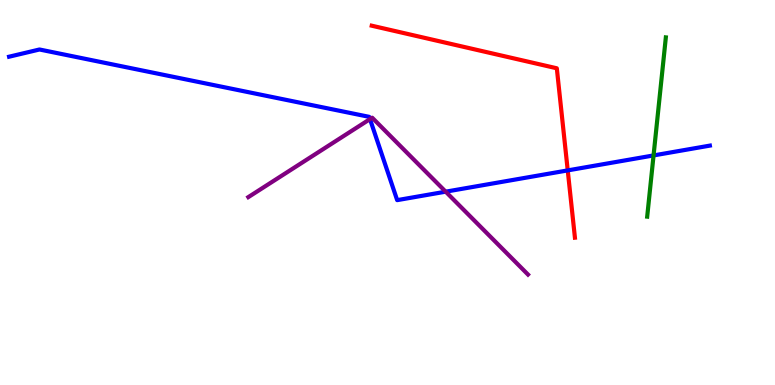[{'lines': ['blue', 'red'], 'intersections': [{'x': 7.33, 'y': 5.57}]}, {'lines': ['green', 'red'], 'intersections': []}, {'lines': ['purple', 'red'], 'intersections': []}, {'lines': ['blue', 'green'], 'intersections': [{'x': 8.43, 'y': 5.96}]}, {'lines': ['blue', 'purple'], 'intersections': [{'x': 4.77, 'y': 6.91}, {'x': 5.75, 'y': 5.02}]}, {'lines': ['green', 'purple'], 'intersections': []}]